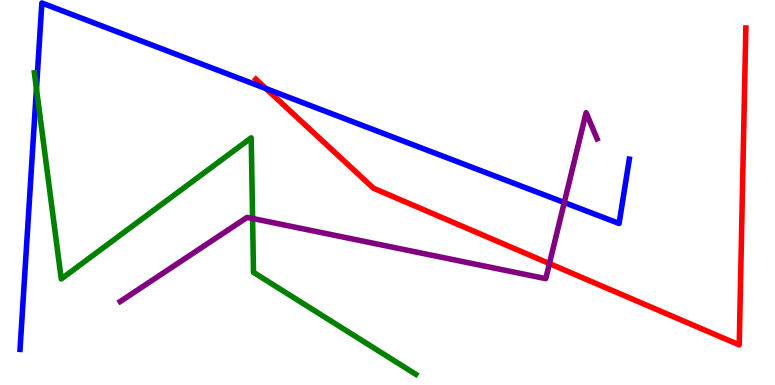[{'lines': ['blue', 'red'], 'intersections': [{'x': 3.43, 'y': 7.7}]}, {'lines': ['green', 'red'], 'intersections': []}, {'lines': ['purple', 'red'], 'intersections': [{'x': 7.09, 'y': 3.15}]}, {'lines': ['blue', 'green'], 'intersections': [{'x': 0.47, 'y': 7.7}]}, {'lines': ['blue', 'purple'], 'intersections': [{'x': 7.28, 'y': 4.74}]}, {'lines': ['green', 'purple'], 'intersections': [{'x': 3.26, 'y': 4.33}]}]